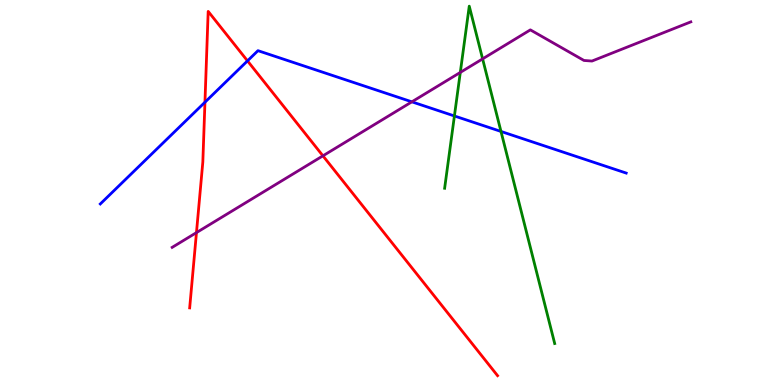[{'lines': ['blue', 'red'], 'intersections': [{'x': 2.64, 'y': 7.35}, {'x': 3.19, 'y': 8.42}]}, {'lines': ['green', 'red'], 'intersections': []}, {'lines': ['purple', 'red'], 'intersections': [{'x': 2.54, 'y': 3.96}, {'x': 4.17, 'y': 5.95}]}, {'lines': ['blue', 'green'], 'intersections': [{'x': 5.86, 'y': 6.99}, {'x': 6.46, 'y': 6.59}]}, {'lines': ['blue', 'purple'], 'intersections': [{'x': 5.31, 'y': 7.36}]}, {'lines': ['green', 'purple'], 'intersections': [{'x': 5.94, 'y': 8.12}, {'x': 6.23, 'y': 8.47}]}]